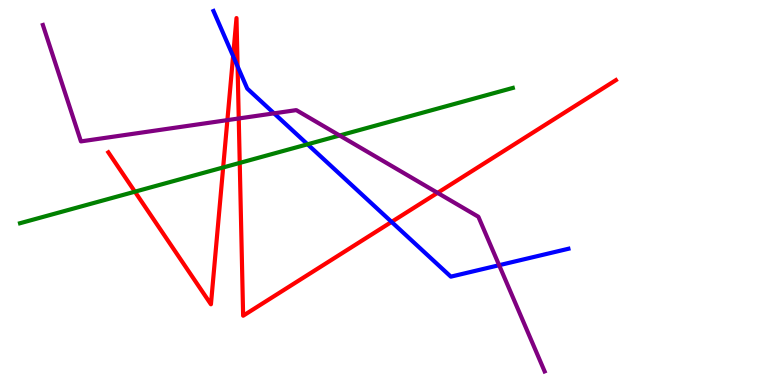[{'lines': ['blue', 'red'], 'intersections': [{'x': 3.01, 'y': 8.54}, {'x': 3.07, 'y': 8.28}, {'x': 5.05, 'y': 4.24}]}, {'lines': ['green', 'red'], 'intersections': [{'x': 1.74, 'y': 5.02}, {'x': 2.88, 'y': 5.65}, {'x': 3.09, 'y': 5.77}]}, {'lines': ['purple', 'red'], 'intersections': [{'x': 2.93, 'y': 6.88}, {'x': 3.08, 'y': 6.92}, {'x': 5.65, 'y': 4.99}]}, {'lines': ['blue', 'green'], 'intersections': [{'x': 3.97, 'y': 6.25}]}, {'lines': ['blue', 'purple'], 'intersections': [{'x': 3.54, 'y': 7.06}, {'x': 6.44, 'y': 3.11}]}, {'lines': ['green', 'purple'], 'intersections': [{'x': 4.38, 'y': 6.48}]}]